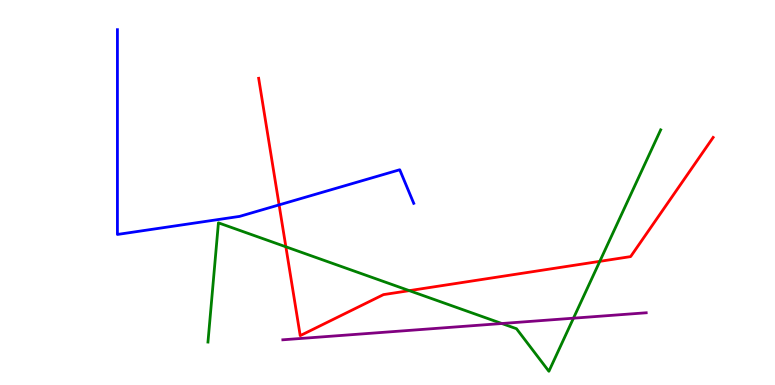[{'lines': ['blue', 'red'], 'intersections': [{'x': 3.6, 'y': 4.68}]}, {'lines': ['green', 'red'], 'intersections': [{'x': 3.69, 'y': 3.59}, {'x': 5.28, 'y': 2.45}, {'x': 7.74, 'y': 3.21}]}, {'lines': ['purple', 'red'], 'intersections': []}, {'lines': ['blue', 'green'], 'intersections': []}, {'lines': ['blue', 'purple'], 'intersections': []}, {'lines': ['green', 'purple'], 'intersections': [{'x': 6.48, 'y': 1.6}, {'x': 7.4, 'y': 1.74}]}]